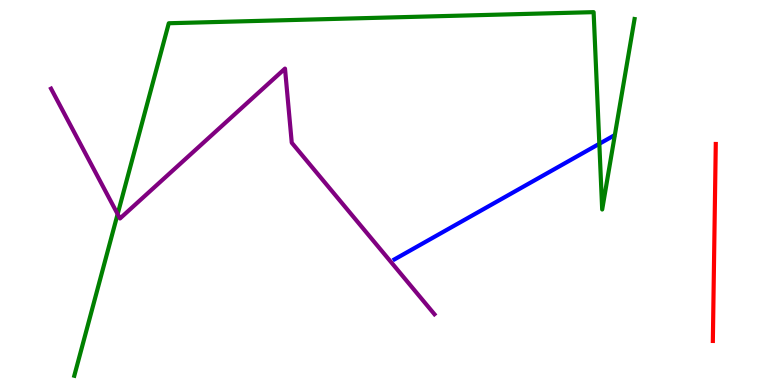[{'lines': ['blue', 'red'], 'intersections': []}, {'lines': ['green', 'red'], 'intersections': []}, {'lines': ['purple', 'red'], 'intersections': []}, {'lines': ['blue', 'green'], 'intersections': [{'x': 7.73, 'y': 6.27}]}, {'lines': ['blue', 'purple'], 'intersections': []}, {'lines': ['green', 'purple'], 'intersections': [{'x': 1.52, 'y': 4.44}]}]